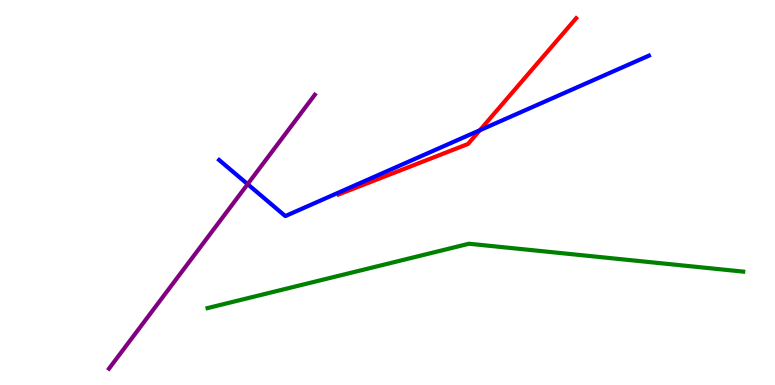[{'lines': ['blue', 'red'], 'intersections': [{'x': 6.19, 'y': 6.62}]}, {'lines': ['green', 'red'], 'intersections': []}, {'lines': ['purple', 'red'], 'intersections': []}, {'lines': ['blue', 'green'], 'intersections': []}, {'lines': ['blue', 'purple'], 'intersections': [{'x': 3.2, 'y': 5.22}]}, {'lines': ['green', 'purple'], 'intersections': []}]